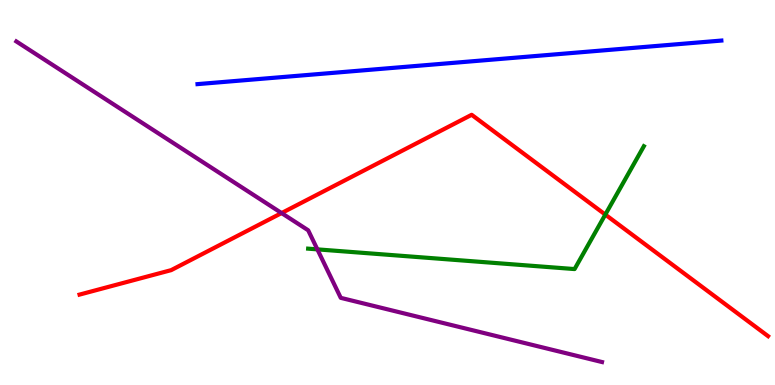[{'lines': ['blue', 'red'], 'intersections': []}, {'lines': ['green', 'red'], 'intersections': [{'x': 7.81, 'y': 4.43}]}, {'lines': ['purple', 'red'], 'intersections': [{'x': 3.63, 'y': 4.47}]}, {'lines': ['blue', 'green'], 'intersections': []}, {'lines': ['blue', 'purple'], 'intersections': []}, {'lines': ['green', 'purple'], 'intersections': [{'x': 4.1, 'y': 3.52}]}]